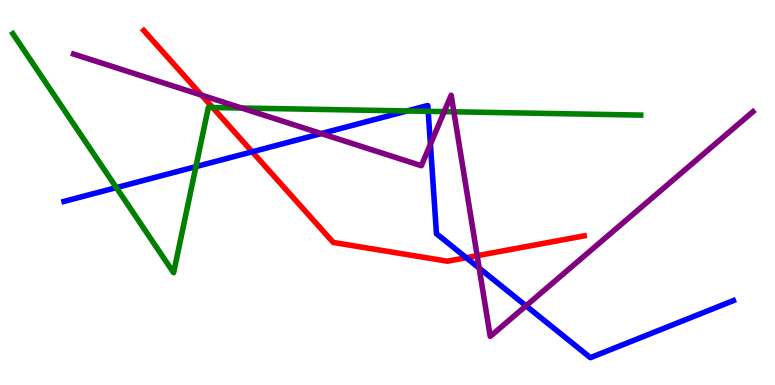[{'lines': ['blue', 'red'], 'intersections': [{'x': 3.25, 'y': 6.06}, {'x': 6.02, 'y': 3.31}]}, {'lines': ['green', 'red'], 'intersections': [{'x': 2.74, 'y': 7.21}]}, {'lines': ['purple', 'red'], 'intersections': [{'x': 2.6, 'y': 7.53}, {'x': 6.16, 'y': 3.36}]}, {'lines': ['blue', 'green'], 'intersections': [{'x': 1.5, 'y': 5.13}, {'x': 2.53, 'y': 5.67}, {'x': 5.25, 'y': 7.12}, {'x': 5.52, 'y': 7.11}]}, {'lines': ['blue', 'purple'], 'intersections': [{'x': 4.15, 'y': 6.53}, {'x': 5.55, 'y': 6.25}, {'x': 6.18, 'y': 3.04}, {'x': 6.79, 'y': 2.06}]}, {'lines': ['green', 'purple'], 'intersections': [{'x': 3.12, 'y': 7.19}, {'x': 5.73, 'y': 7.1}, {'x': 5.86, 'y': 7.1}]}]